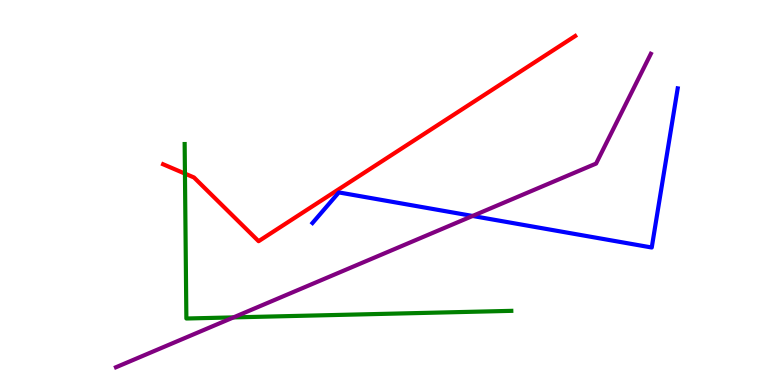[{'lines': ['blue', 'red'], 'intersections': []}, {'lines': ['green', 'red'], 'intersections': [{'x': 2.39, 'y': 5.49}]}, {'lines': ['purple', 'red'], 'intersections': []}, {'lines': ['blue', 'green'], 'intersections': []}, {'lines': ['blue', 'purple'], 'intersections': [{'x': 6.1, 'y': 4.39}]}, {'lines': ['green', 'purple'], 'intersections': [{'x': 3.01, 'y': 1.76}]}]